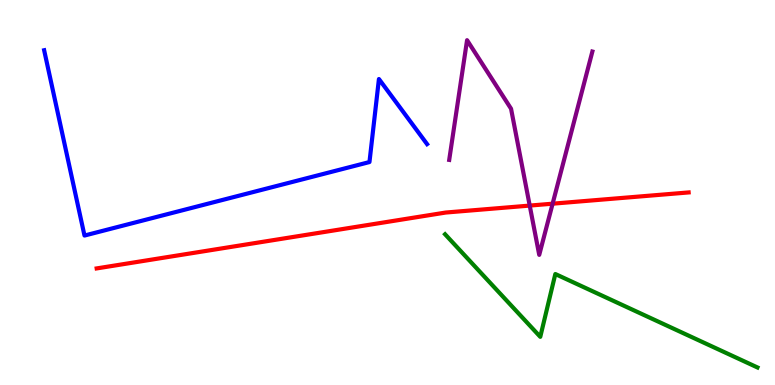[{'lines': ['blue', 'red'], 'intersections': []}, {'lines': ['green', 'red'], 'intersections': []}, {'lines': ['purple', 'red'], 'intersections': [{'x': 6.84, 'y': 4.66}, {'x': 7.13, 'y': 4.71}]}, {'lines': ['blue', 'green'], 'intersections': []}, {'lines': ['blue', 'purple'], 'intersections': []}, {'lines': ['green', 'purple'], 'intersections': []}]